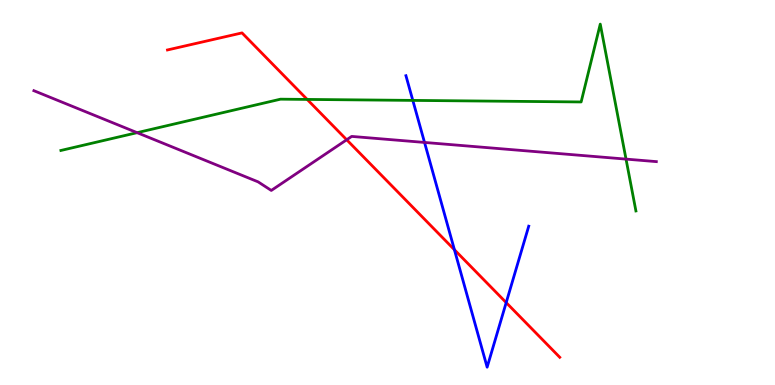[{'lines': ['blue', 'red'], 'intersections': [{'x': 5.86, 'y': 3.51}, {'x': 6.53, 'y': 2.14}]}, {'lines': ['green', 'red'], 'intersections': [{'x': 3.96, 'y': 7.42}]}, {'lines': ['purple', 'red'], 'intersections': [{'x': 4.47, 'y': 6.37}]}, {'lines': ['blue', 'green'], 'intersections': [{'x': 5.33, 'y': 7.39}]}, {'lines': ['blue', 'purple'], 'intersections': [{'x': 5.48, 'y': 6.3}]}, {'lines': ['green', 'purple'], 'intersections': [{'x': 1.77, 'y': 6.55}, {'x': 8.08, 'y': 5.87}]}]